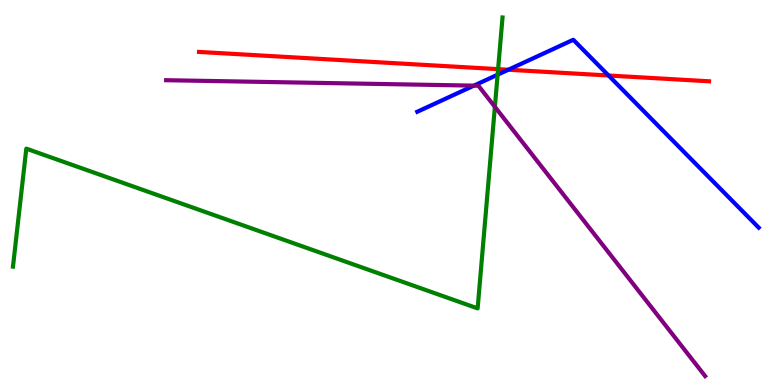[{'lines': ['blue', 'red'], 'intersections': [{'x': 6.56, 'y': 8.19}, {'x': 7.85, 'y': 8.04}]}, {'lines': ['green', 'red'], 'intersections': [{'x': 6.43, 'y': 8.2}]}, {'lines': ['purple', 'red'], 'intersections': []}, {'lines': ['blue', 'green'], 'intersections': [{'x': 6.42, 'y': 8.06}]}, {'lines': ['blue', 'purple'], 'intersections': [{'x': 6.11, 'y': 7.78}]}, {'lines': ['green', 'purple'], 'intersections': [{'x': 6.39, 'y': 7.23}]}]